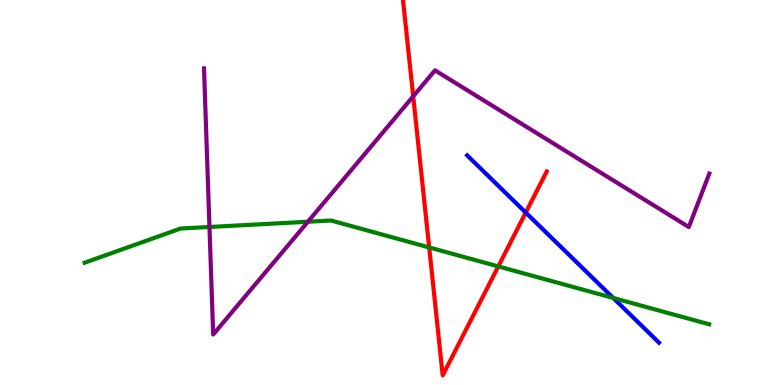[{'lines': ['blue', 'red'], 'intersections': [{'x': 6.78, 'y': 4.48}]}, {'lines': ['green', 'red'], 'intersections': [{'x': 5.54, 'y': 3.57}, {'x': 6.43, 'y': 3.08}]}, {'lines': ['purple', 'red'], 'intersections': [{'x': 5.33, 'y': 7.5}]}, {'lines': ['blue', 'green'], 'intersections': [{'x': 7.91, 'y': 2.26}]}, {'lines': ['blue', 'purple'], 'intersections': []}, {'lines': ['green', 'purple'], 'intersections': [{'x': 2.7, 'y': 4.1}, {'x': 3.97, 'y': 4.24}]}]